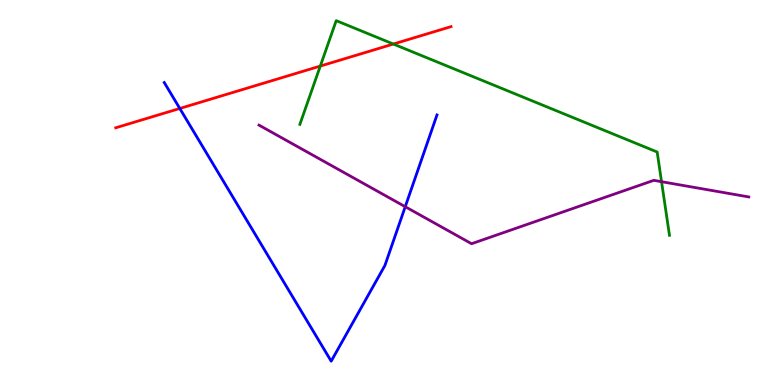[{'lines': ['blue', 'red'], 'intersections': [{'x': 2.32, 'y': 7.18}]}, {'lines': ['green', 'red'], 'intersections': [{'x': 4.13, 'y': 8.28}, {'x': 5.08, 'y': 8.86}]}, {'lines': ['purple', 'red'], 'intersections': []}, {'lines': ['blue', 'green'], 'intersections': []}, {'lines': ['blue', 'purple'], 'intersections': [{'x': 5.23, 'y': 4.63}]}, {'lines': ['green', 'purple'], 'intersections': [{'x': 8.54, 'y': 5.28}]}]